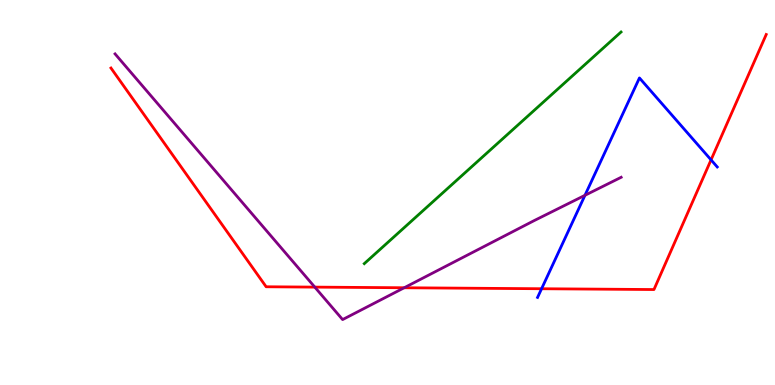[{'lines': ['blue', 'red'], 'intersections': [{'x': 6.99, 'y': 2.5}, {'x': 9.17, 'y': 5.85}]}, {'lines': ['green', 'red'], 'intersections': []}, {'lines': ['purple', 'red'], 'intersections': [{'x': 4.06, 'y': 2.54}, {'x': 5.22, 'y': 2.53}]}, {'lines': ['blue', 'green'], 'intersections': []}, {'lines': ['blue', 'purple'], 'intersections': [{'x': 7.55, 'y': 4.93}]}, {'lines': ['green', 'purple'], 'intersections': []}]